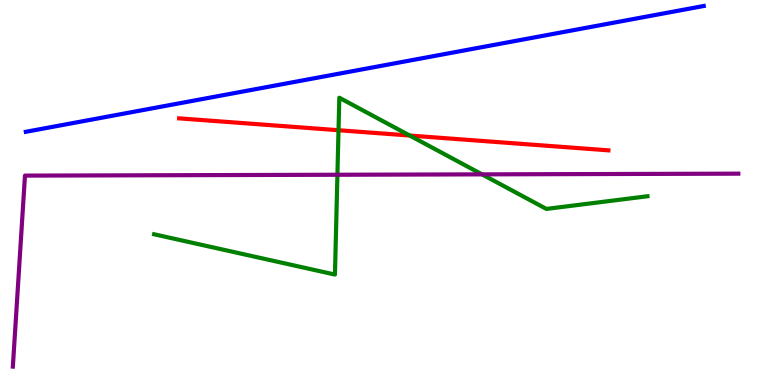[{'lines': ['blue', 'red'], 'intersections': []}, {'lines': ['green', 'red'], 'intersections': [{'x': 4.37, 'y': 6.62}, {'x': 5.29, 'y': 6.48}]}, {'lines': ['purple', 'red'], 'intersections': []}, {'lines': ['blue', 'green'], 'intersections': []}, {'lines': ['blue', 'purple'], 'intersections': []}, {'lines': ['green', 'purple'], 'intersections': [{'x': 4.35, 'y': 5.46}, {'x': 6.22, 'y': 5.47}]}]